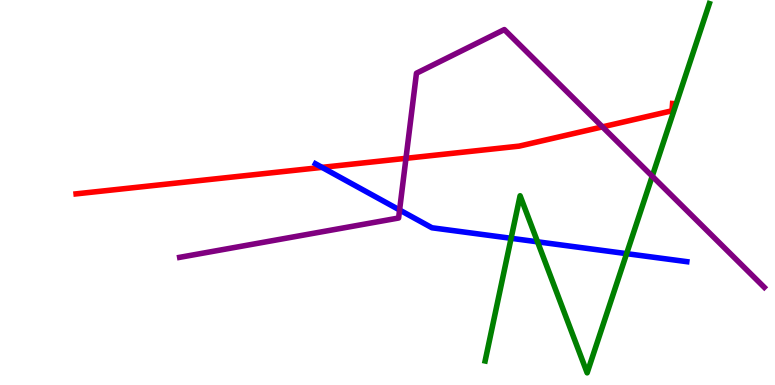[{'lines': ['blue', 'red'], 'intersections': [{'x': 4.16, 'y': 5.65}]}, {'lines': ['green', 'red'], 'intersections': []}, {'lines': ['purple', 'red'], 'intersections': [{'x': 5.24, 'y': 5.89}, {'x': 7.77, 'y': 6.7}]}, {'lines': ['blue', 'green'], 'intersections': [{'x': 6.59, 'y': 3.81}, {'x': 6.94, 'y': 3.72}, {'x': 8.09, 'y': 3.41}]}, {'lines': ['blue', 'purple'], 'intersections': [{'x': 5.16, 'y': 4.55}]}, {'lines': ['green', 'purple'], 'intersections': [{'x': 8.42, 'y': 5.42}]}]